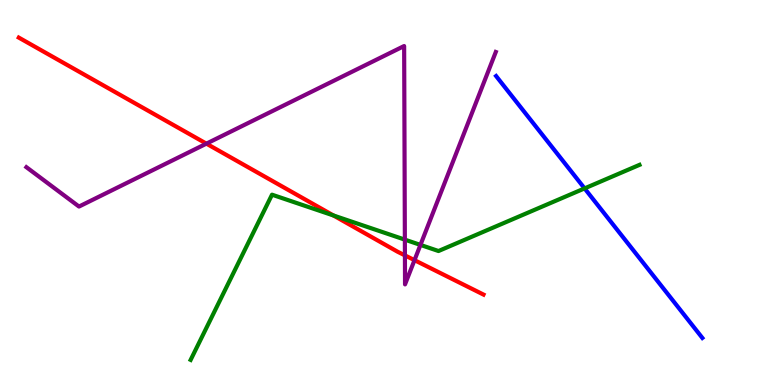[{'lines': ['blue', 'red'], 'intersections': []}, {'lines': ['green', 'red'], 'intersections': [{'x': 4.3, 'y': 4.4}]}, {'lines': ['purple', 'red'], 'intersections': [{'x': 2.66, 'y': 6.27}, {'x': 5.22, 'y': 3.37}, {'x': 5.35, 'y': 3.24}]}, {'lines': ['blue', 'green'], 'intersections': [{'x': 7.54, 'y': 5.11}]}, {'lines': ['blue', 'purple'], 'intersections': []}, {'lines': ['green', 'purple'], 'intersections': [{'x': 5.22, 'y': 3.78}, {'x': 5.43, 'y': 3.64}]}]